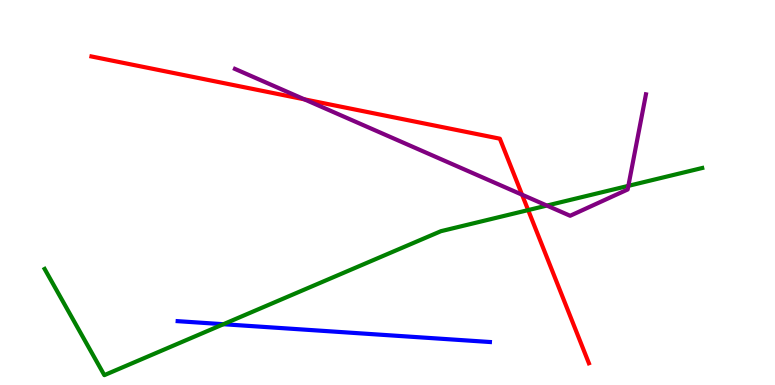[{'lines': ['blue', 'red'], 'intersections': []}, {'lines': ['green', 'red'], 'intersections': [{'x': 6.82, 'y': 4.54}]}, {'lines': ['purple', 'red'], 'intersections': [{'x': 3.93, 'y': 7.42}, {'x': 6.74, 'y': 4.94}]}, {'lines': ['blue', 'green'], 'intersections': [{'x': 2.88, 'y': 1.58}]}, {'lines': ['blue', 'purple'], 'intersections': []}, {'lines': ['green', 'purple'], 'intersections': [{'x': 7.06, 'y': 4.66}, {'x': 8.11, 'y': 5.17}]}]